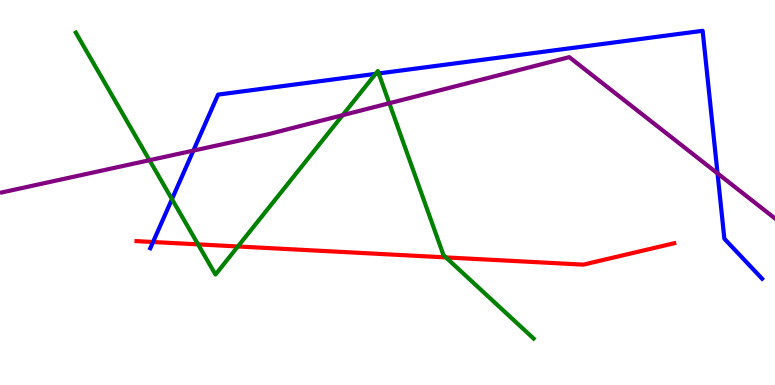[{'lines': ['blue', 'red'], 'intersections': [{'x': 1.97, 'y': 3.71}]}, {'lines': ['green', 'red'], 'intersections': [{'x': 2.56, 'y': 3.65}, {'x': 3.07, 'y': 3.6}, {'x': 5.75, 'y': 3.31}]}, {'lines': ['purple', 'red'], 'intersections': []}, {'lines': ['blue', 'green'], 'intersections': [{'x': 2.22, 'y': 4.83}, {'x': 4.85, 'y': 8.08}, {'x': 4.89, 'y': 8.09}]}, {'lines': ['blue', 'purple'], 'intersections': [{'x': 2.5, 'y': 6.09}, {'x': 9.26, 'y': 5.5}]}, {'lines': ['green', 'purple'], 'intersections': [{'x': 1.93, 'y': 5.84}, {'x': 4.42, 'y': 7.01}, {'x': 5.02, 'y': 7.32}]}]